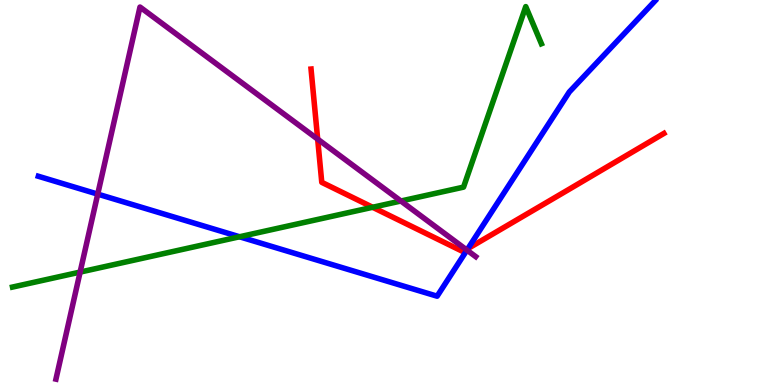[{'lines': ['blue', 'red'], 'intersections': [{'x': 6.04, 'y': 3.54}]}, {'lines': ['green', 'red'], 'intersections': [{'x': 4.81, 'y': 4.62}]}, {'lines': ['purple', 'red'], 'intersections': [{'x': 4.1, 'y': 6.39}, {'x': 6.02, 'y': 3.52}]}, {'lines': ['blue', 'green'], 'intersections': [{'x': 3.09, 'y': 3.85}]}, {'lines': ['blue', 'purple'], 'intersections': [{'x': 1.26, 'y': 4.96}, {'x': 6.03, 'y': 3.5}]}, {'lines': ['green', 'purple'], 'intersections': [{'x': 1.03, 'y': 2.93}, {'x': 5.17, 'y': 4.78}]}]